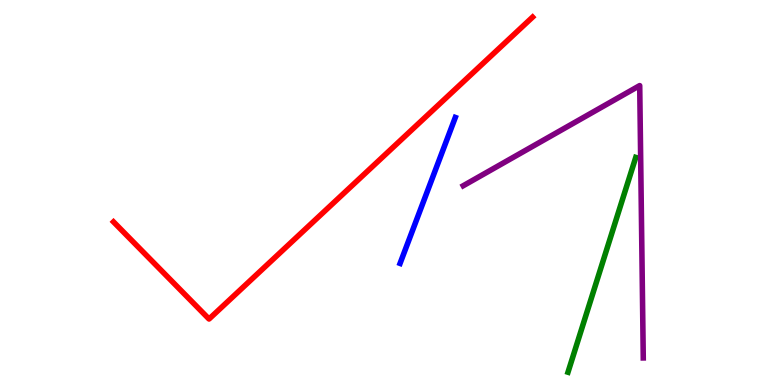[{'lines': ['blue', 'red'], 'intersections': []}, {'lines': ['green', 'red'], 'intersections': []}, {'lines': ['purple', 'red'], 'intersections': []}, {'lines': ['blue', 'green'], 'intersections': []}, {'lines': ['blue', 'purple'], 'intersections': []}, {'lines': ['green', 'purple'], 'intersections': []}]